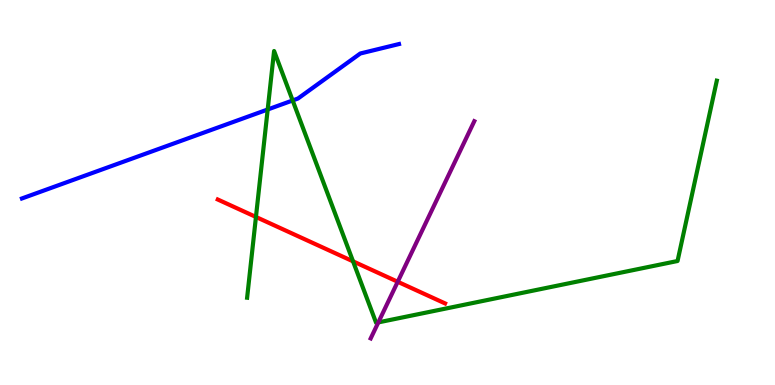[{'lines': ['blue', 'red'], 'intersections': []}, {'lines': ['green', 'red'], 'intersections': [{'x': 3.3, 'y': 4.36}, {'x': 4.56, 'y': 3.21}]}, {'lines': ['purple', 'red'], 'intersections': [{'x': 5.13, 'y': 2.68}]}, {'lines': ['blue', 'green'], 'intersections': [{'x': 3.45, 'y': 7.16}, {'x': 3.78, 'y': 7.39}]}, {'lines': ['blue', 'purple'], 'intersections': []}, {'lines': ['green', 'purple'], 'intersections': [{'x': 4.88, 'y': 1.63}]}]